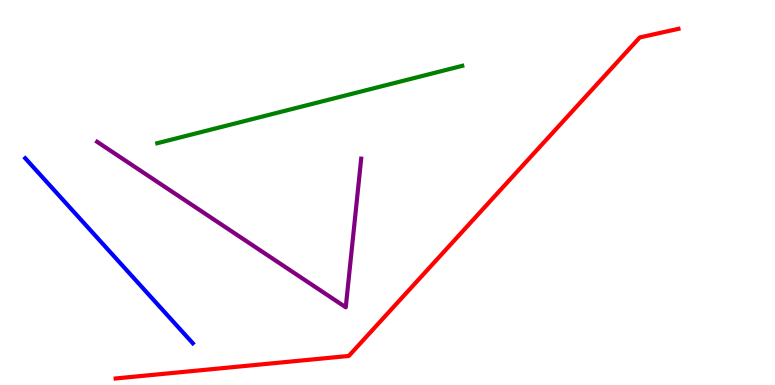[{'lines': ['blue', 'red'], 'intersections': []}, {'lines': ['green', 'red'], 'intersections': []}, {'lines': ['purple', 'red'], 'intersections': []}, {'lines': ['blue', 'green'], 'intersections': []}, {'lines': ['blue', 'purple'], 'intersections': []}, {'lines': ['green', 'purple'], 'intersections': []}]